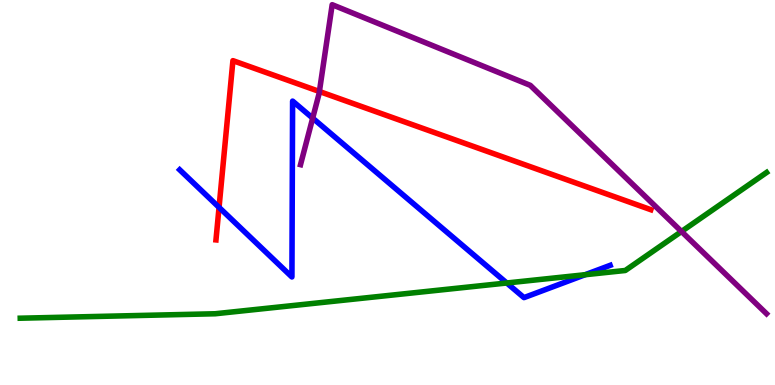[{'lines': ['blue', 'red'], 'intersections': [{'x': 2.83, 'y': 4.61}]}, {'lines': ['green', 'red'], 'intersections': []}, {'lines': ['purple', 'red'], 'intersections': [{'x': 4.12, 'y': 7.62}]}, {'lines': ['blue', 'green'], 'intersections': [{'x': 6.54, 'y': 2.65}, {'x': 7.55, 'y': 2.86}]}, {'lines': ['blue', 'purple'], 'intersections': [{'x': 4.03, 'y': 6.93}]}, {'lines': ['green', 'purple'], 'intersections': [{'x': 8.79, 'y': 3.99}]}]